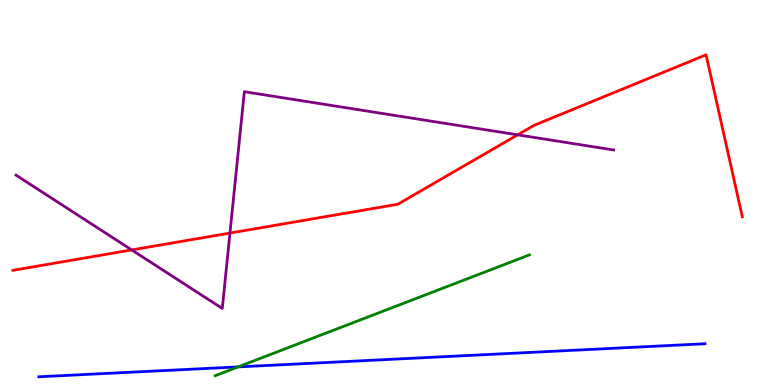[{'lines': ['blue', 'red'], 'intersections': []}, {'lines': ['green', 'red'], 'intersections': []}, {'lines': ['purple', 'red'], 'intersections': [{'x': 1.7, 'y': 3.51}, {'x': 2.97, 'y': 3.95}, {'x': 6.68, 'y': 6.5}]}, {'lines': ['blue', 'green'], 'intersections': [{'x': 3.07, 'y': 0.47}]}, {'lines': ['blue', 'purple'], 'intersections': []}, {'lines': ['green', 'purple'], 'intersections': []}]